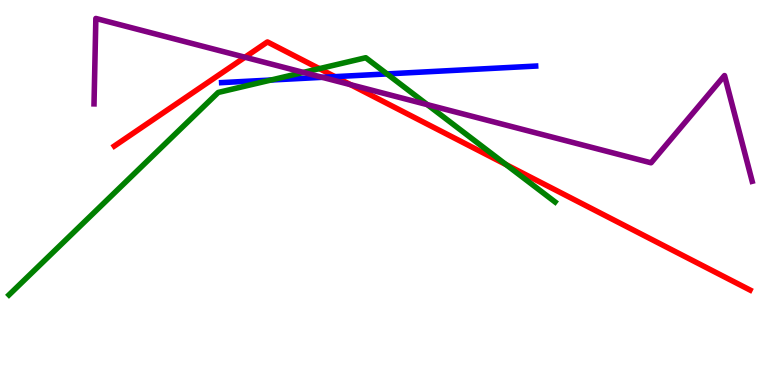[{'lines': ['blue', 'red'], 'intersections': [{'x': 4.32, 'y': 8.01}]}, {'lines': ['green', 'red'], 'intersections': [{'x': 4.12, 'y': 8.22}, {'x': 6.53, 'y': 5.72}]}, {'lines': ['purple', 'red'], 'intersections': [{'x': 3.16, 'y': 8.51}, {'x': 4.52, 'y': 7.8}]}, {'lines': ['blue', 'green'], 'intersections': [{'x': 3.5, 'y': 7.92}, {'x': 4.99, 'y': 8.08}]}, {'lines': ['blue', 'purple'], 'intersections': [{'x': 4.16, 'y': 7.99}]}, {'lines': ['green', 'purple'], 'intersections': [{'x': 3.91, 'y': 8.12}, {'x': 5.51, 'y': 7.28}]}]